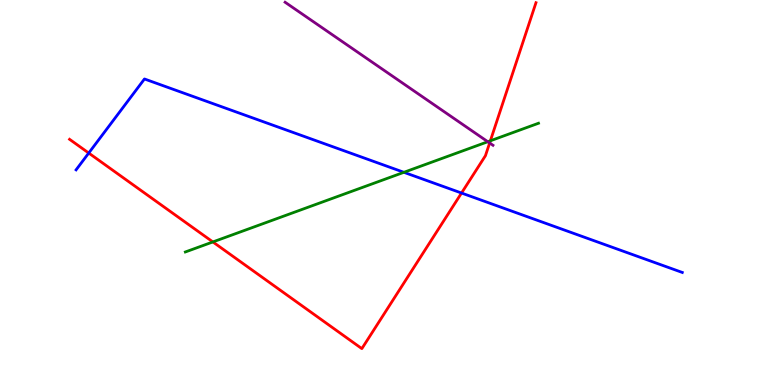[{'lines': ['blue', 'red'], 'intersections': [{'x': 1.14, 'y': 6.02}, {'x': 5.96, 'y': 4.99}]}, {'lines': ['green', 'red'], 'intersections': [{'x': 2.75, 'y': 3.72}, {'x': 6.33, 'y': 6.34}]}, {'lines': ['purple', 'red'], 'intersections': [{'x': 6.32, 'y': 6.29}]}, {'lines': ['blue', 'green'], 'intersections': [{'x': 5.21, 'y': 5.52}]}, {'lines': ['blue', 'purple'], 'intersections': []}, {'lines': ['green', 'purple'], 'intersections': [{'x': 6.29, 'y': 6.32}]}]